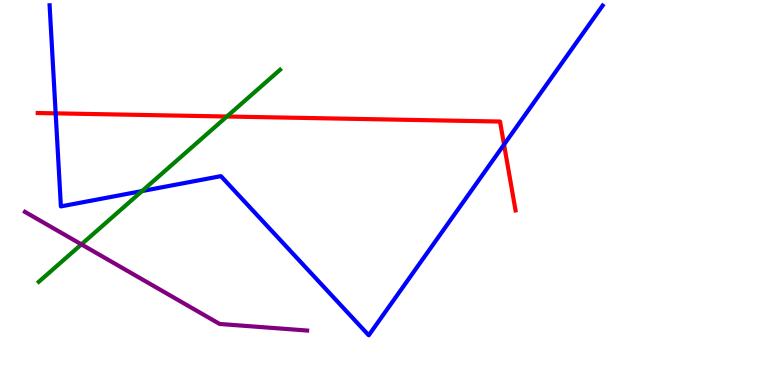[{'lines': ['blue', 'red'], 'intersections': [{'x': 0.718, 'y': 7.06}, {'x': 6.5, 'y': 6.25}]}, {'lines': ['green', 'red'], 'intersections': [{'x': 2.93, 'y': 6.97}]}, {'lines': ['purple', 'red'], 'intersections': []}, {'lines': ['blue', 'green'], 'intersections': [{'x': 1.83, 'y': 5.04}]}, {'lines': ['blue', 'purple'], 'intersections': []}, {'lines': ['green', 'purple'], 'intersections': [{'x': 1.05, 'y': 3.65}]}]